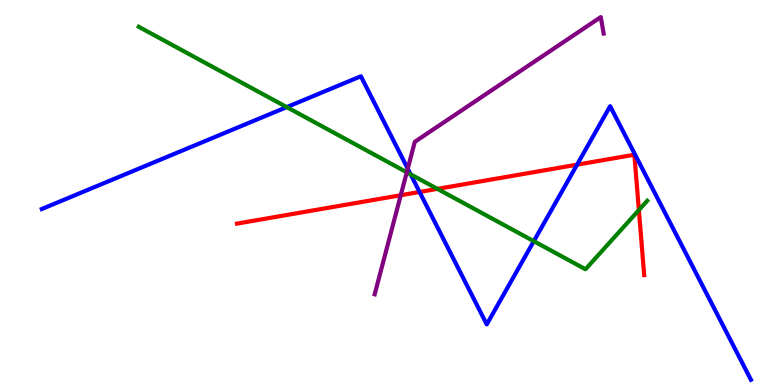[{'lines': ['blue', 'red'], 'intersections': [{'x': 5.41, 'y': 5.01}, {'x': 7.45, 'y': 5.72}]}, {'lines': ['green', 'red'], 'intersections': [{'x': 5.64, 'y': 5.09}, {'x': 8.24, 'y': 4.54}]}, {'lines': ['purple', 'red'], 'intersections': [{'x': 5.17, 'y': 4.93}]}, {'lines': ['blue', 'green'], 'intersections': [{'x': 3.7, 'y': 7.22}, {'x': 5.3, 'y': 5.47}, {'x': 6.89, 'y': 3.74}]}, {'lines': ['blue', 'purple'], 'intersections': [{'x': 5.26, 'y': 5.62}]}, {'lines': ['green', 'purple'], 'intersections': [{'x': 5.25, 'y': 5.53}]}]